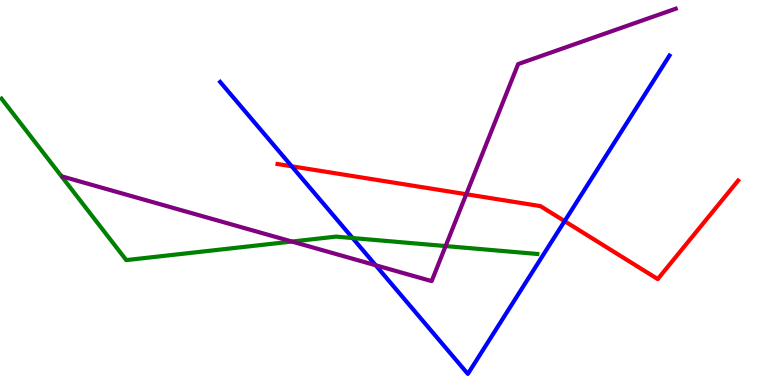[{'lines': ['blue', 'red'], 'intersections': [{'x': 3.76, 'y': 5.68}, {'x': 7.29, 'y': 4.26}]}, {'lines': ['green', 'red'], 'intersections': []}, {'lines': ['purple', 'red'], 'intersections': [{'x': 6.02, 'y': 4.95}]}, {'lines': ['blue', 'green'], 'intersections': [{'x': 4.55, 'y': 3.82}]}, {'lines': ['blue', 'purple'], 'intersections': [{'x': 4.85, 'y': 3.11}]}, {'lines': ['green', 'purple'], 'intersections': [{'x': 3.77, 'y': 3.73}, {'x': 5.75, 'y': 3.61}]}]